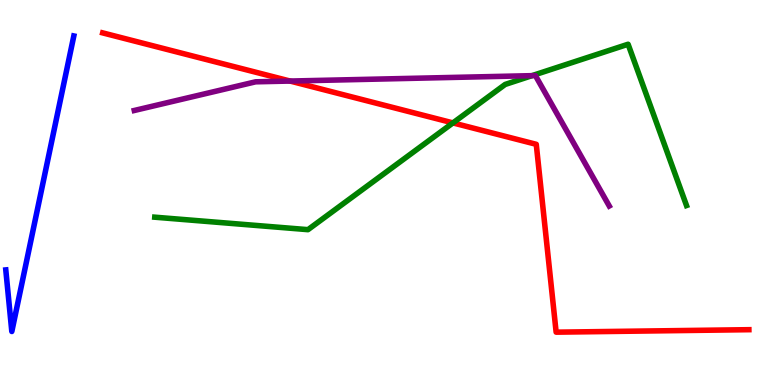[{'lines': ['blue', 'red'], 'intersections': []}, {'lines': ['green', 'red'], 'intersections': [{'x': 5.84, 'y': 6.81}]}, {'lines': ['purple', 'red'], 'intersections': [{'x': 3.74, 'y': 7.89}]}, {'lines': ['blue', 'green'], 'intersections': []}, {'lines': ['blue', 'purple'], 'intersections': []}, {'lines': ['green', 'purple'], 'intersections': [{'x': 6.86, 'y': 8.03}]}]